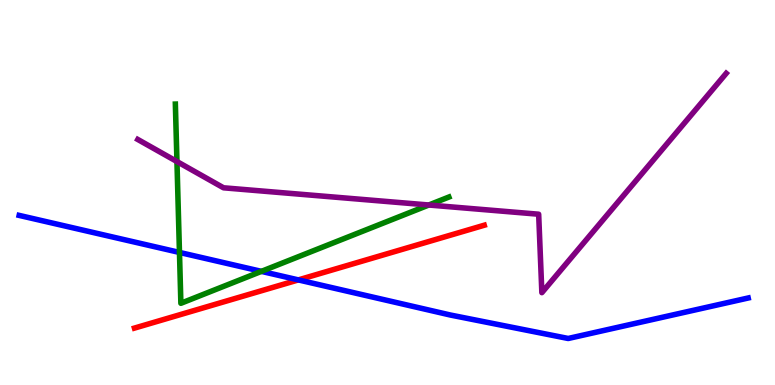[{'lines': ['blue', 'red'], 'intersections': [{'x': 3.85, 'y': 2.73}]}, {'lines': ['green', 'red'], 'intersections': []}, {'lines': ['purple', 'red'], 'intersections': []}, {'lines': ['blue', 'green'], 'intersections': [{'x': 2.32, 'y': 3.44}, {'x': 3.37, 'y': 2.95}]}, {'lines': ['blue', 'purple'], 'intersections': []}, {'lines': ['green', 'purple'], 'intersections': [{'x': 2.28, 'y': 5.8}, {'x': 5.53, 'y': 4.68}]}]